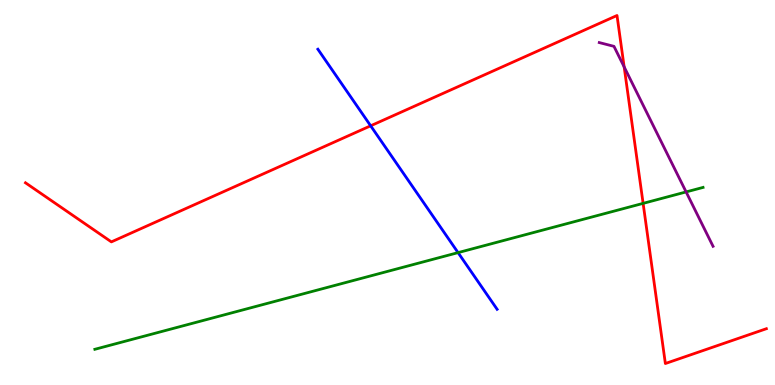[{'lines': ['blue', 'red'], 'intersections': [{'x': 4.78, 'y': 6.73}]}, {'lines': ['green', 'red'], 'intersections': [{'x': 8.3, 'y': 4.72}]}, {'lines': ['purple', 'red'], 'intersections': [{'x': 8.05, 'y': 8.26}]}, {'lines': ['blue', 'green'], 'intersections': [{'x': 5.91, 'y': 3.44}]}, {'lines': ['blue', 'purple'], 'intersections': []}, {'lines': ['green', 'purple'], 'intersections': [{'x': 8.85, 'y': 5.01}]}]